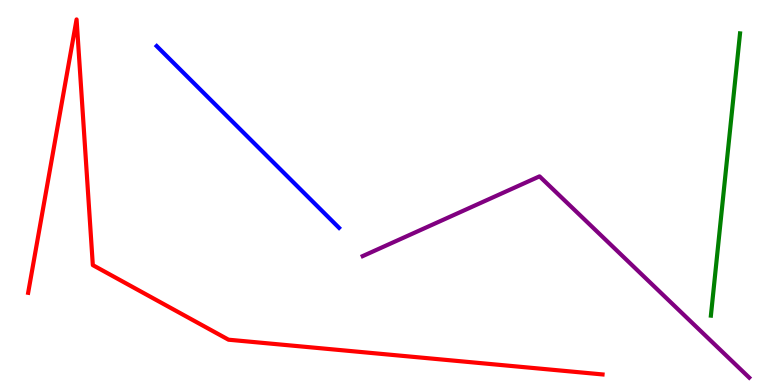[{'lines': ['blue', 'red'], 'intersections': []}, {'lines': ['green', 'red'], 'intersections': []}, {'lines': ['purple', 'red'], 'intersections': []}, {'lines': ['blue', 'green'], 'intersections': []}, {'lines': ['blue', 'purple'], 'intersections': []}, {'lines': ['green', 'purple'], 'intersections': []}]